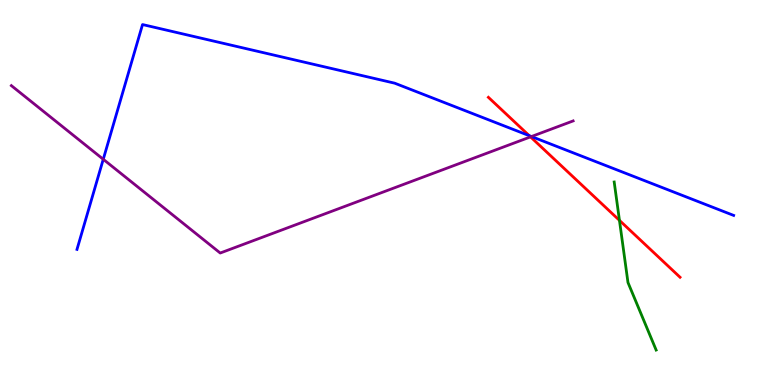[{'lines': ['blue', 'red'], 'intersections': [{'x': 6.83, 'y': 6.48}]}, {'lines': ['green', 'red'], 'intersections': [{'x': 7.99, 'y': 4.28}]}, {'lines': ['purple', 'red'], 'intersections': [{'x': 6.85, 'y': 6.44}]}, {'lines': ['blue', 'green'], 'intersections': []}, {'lines': ['blue', 'purple'], 'intersections': [{'x': 1.33, 'y': 5.86}, {'x': 6.86, 'y': 6.45}]}, {'lines': ['green', 'purple'], 'intersections': []}]